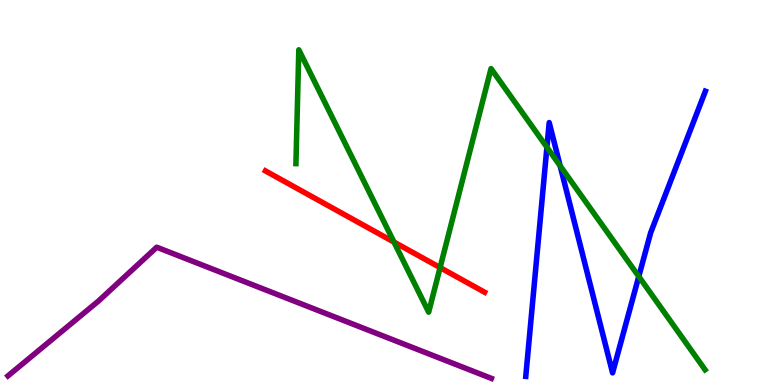[{'lines': ['blue', 'red'], 'intersections': []}, {'lines': ['green', 'red'], 'intersections': [{'x': 5.08, 'y': 3.71}, {'x': 5.68, 'y': 3.05}]}, {'lines': ['purple', 'red'], 'intersections': []}, {'lines': ['blue', 'green'], 'intersections': [{'x': 7.06, 'y': 6.18}, {'x': 7.23, 'y': 5.69}, {'x': 8.24, 'y': 2.82}]}, {'lines': ['blue', 'purple'], 'intersections': []}, {'lines': ['green', 'purple'], 'intersections': []}]